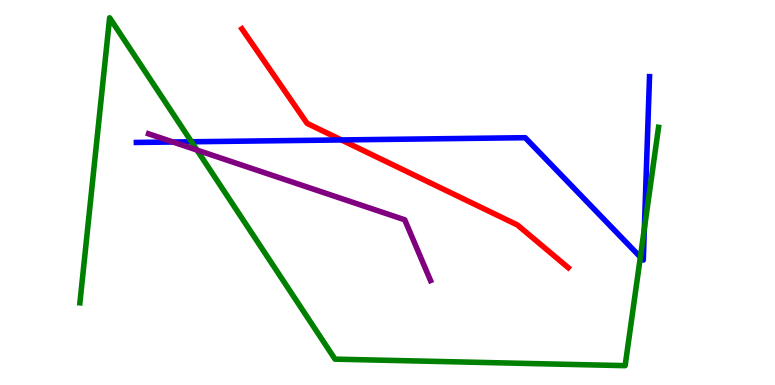[{'lines': ['blue', 'red'], 'intersections': [{'x': 4.41, 'y': 6.37}]}, {'lines': ['green', 'red'], 'intersections': []}, {'lines': ['purple', 'red'], 'intersections': []}, {'lines': ['blue', 'green'], 'intersections': [{'x': 2.47, 'y': 6.32}, {'x': 8.26, 'y': 3.32}, {'x': 8.31, 'y': 4.06}]}, {'lines': ['blue', 'purple'], 'intersections': [{'x': 2.23, 'y': 6.31}]}, {'lines': ['green', 'purple'], 'intersections': [{'x': 2.54, 'y': 6.1}]}]